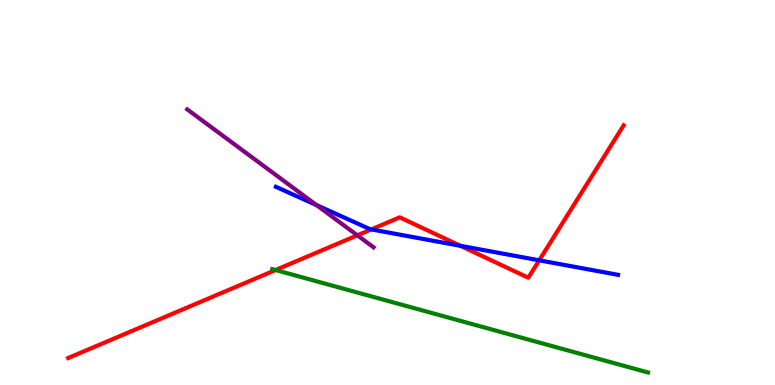[{'lines': ['blue', 'red'], 'intersections': [{'x': 4.79, 'y': 4.04}, {'x': 5.94, 'y': 3.62}, {'x': 6.96, 'y': 3.24}]}, {'lines': ['green', 'red'], 'intersections': [{'x': 3.56, 'y': 2.99}]}, {'lines': ['purple', 'red'], 'intersections': [{'x': 4.61, 'y': 3.89}]}, {'lines': ['blue', 'green'], 'intersections': []}, {'lines': ['blue', 'purple'], 'intersections': [{'x': 4.08, 'y': 4.67}]}, {'lines': ['green', 'purple'], 'intersections': []}]